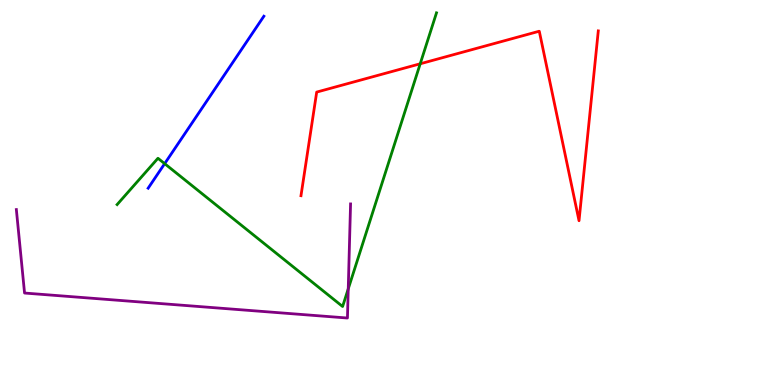[{'lines': ['blue', 'red'], 'intersections': []}, {'lines': ['green', 'red'], 'intersections': [{'x': 5.42, 'y': 8.34}]}, {'lines': ['purple', 'red'], 'intersections': []}, {'lines': ['blue', 'green'], 'intersections': [{'x': 2.12, 'y': 5.75}]}, {'lines': ['blue', 'purple'], 'intersections': []}, {'lines': ['green', 'purple'], 'intersections': [{'x': 4.49, 'y': 2.5}]}]